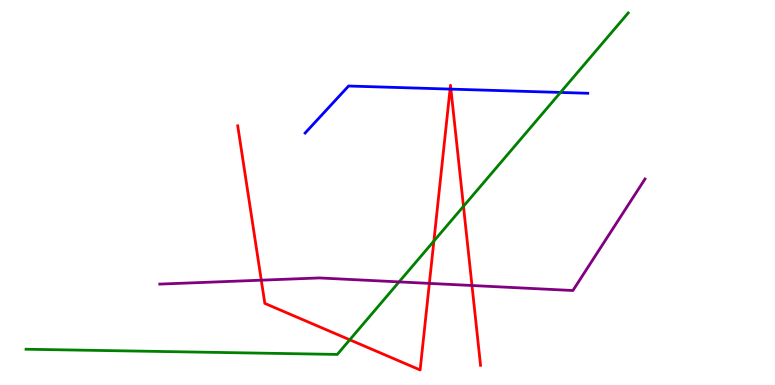[{'lines': ['blue', 'red'], 'intersections': [{'x': 5.81, 'y': 7.69}, {'x': 5.82, 'y': 7.69}]}, {'lines': ['green', 'red'], 'intersections': [{'x': 4.51, 'y': 1.17}, {'x': 5.6, 'y': 3.74}, {'x': 5.98, 'y': 4.64}]}, {'lines': ['purple', 'red'], 'intersections': [{'x': 3.37, 'y': 2.72}, {'x': 5.54, 'y': 2.64}, {'x': 6.09, 'y': 2.58}]}, {'lines': ['blue', 'green'], 'intersections': [{'x': 7.23, 'y': 7.6}]}, {'lines': ['blue', 'purple'], 'intersections': []}, {'lines': ['green', 'purple'], 'intersections': [{'x': 5.15, 'y': 2.68}]}]